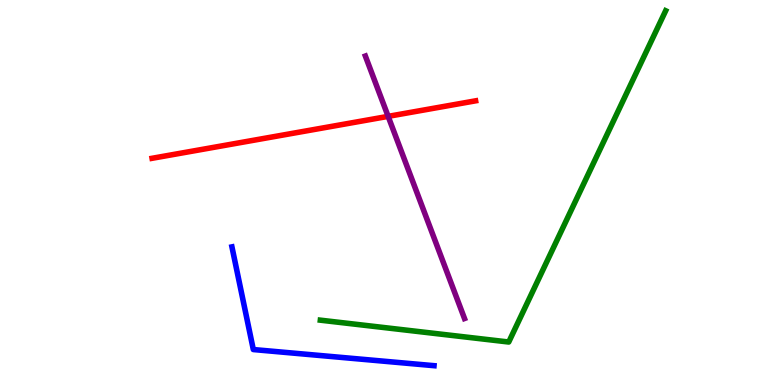[{'lines': ['blue', 'red'], 'intersections': []}, {'lines': ['green', 'red'], 'intersections': []}, {'lines': ['purple', 'red'], 'intersections': [{'x': 5.01, 'y': 6.98}]}, {'lines': ['blue', 'green'], 'intersections': []}, {'lines': ['blue', 'purple'], 'intersections': []}, {'lines': ['green', 'purple'], 'intersections': []}]